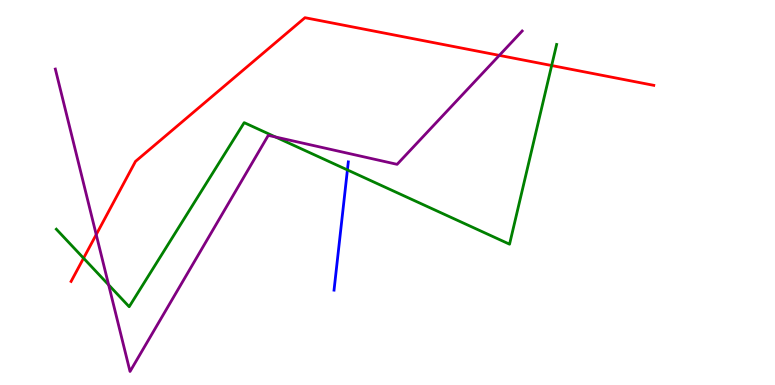[{'lines': ['blue', 'red'], 'intersections': []}, {'lines': ['green', 'red'], 'intersections': [{'x': 1.08, 'y': 3.29}, {'x': 7.12, 'y': 8.3}]}, {'lines': ['purple', 'red'], 'intersections': [{'x': 1.24, 'y': 3.91}, {'x': 6.44, 'y': 8.56}]}, {'lines': ['blue', 'green'], 'intersections': [{'x': 4.48, 'y': 5.59}]}, {'lines': ['blue', 'purple'], 'intersections': []}, {'lines': ['green', 'purple'], 'intersections': [{'x': 1.4, 'y': 2.6}, {'x': 3.55, 'y': 6.44}]}]